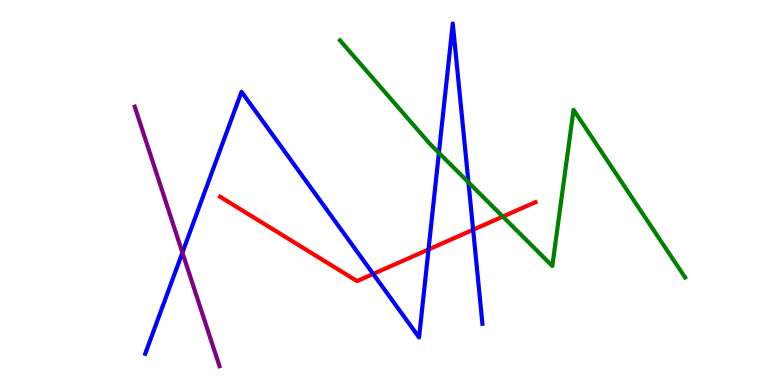[{'lines': ['blue', 'red'], 'intersections': [{'x': 4.82, 'y': 2.88}, {'x': 5.53, 'y': 3.52}, {'x': 6.1, 'y': 4.03}]}, {'lines': ['green', 'red'], 'intersections': [{'x': 6.49, 'y': 4.37}]}, {'lines': ['purple', 'red'], 'intersections': []}, {'lines': ['blue', 'green'], 'intersections': [{'x': 5.66, 'y': 6.03}, {'x': 6.04, 'y': 5.26}]}, {'lines': ['blue', 'purple'], 'intersections': [{'x': 2.35, 'y': 3.44}]}, {'lines': ['green', 'purple'], 'intersections': []}]